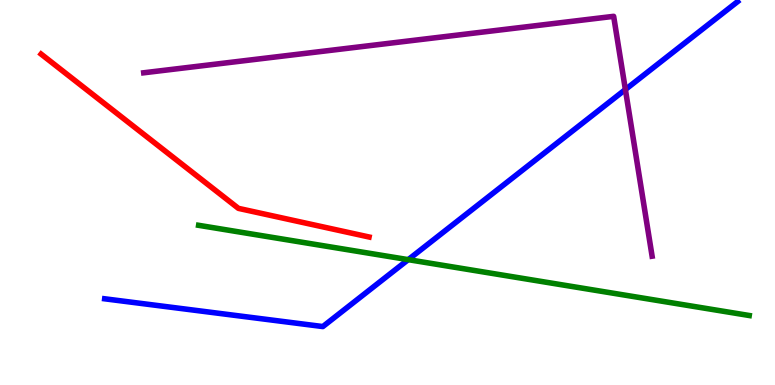[{'lines': ['blue', 'red'], 'intersections': []}, {'lines': ['green', 'red'], 'intersections': []}, {'lines': ['purple', 'red'], 'intersections': []}, {'lines': ['blue', 'green'], 'intersections': [{'x': 5.27, 'y': 3.26}]}, {'lines': ['blue', 'purple'], 'intersections': [{'x': 8.07, 'y': 7.67}]}, {'lines': ['green', 'purple'], 'intersections': []}]